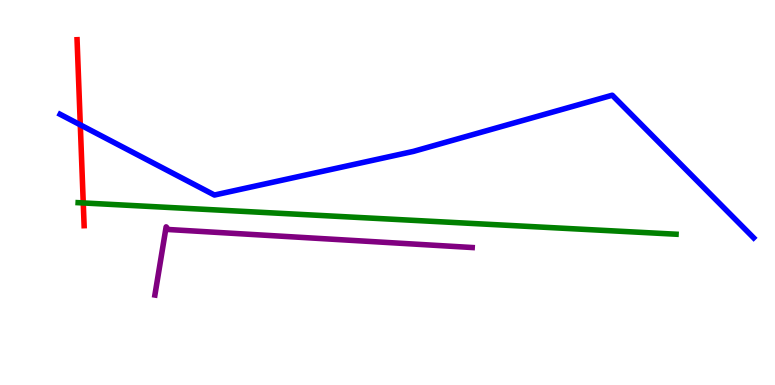[{'lines': ['blue', 'red'], 'intersections': [{'x': 1.04, 'y': 6.76}]}, {'lines': ['green', 'red'], 'intersections': [{'x': 1.07, 'y': 4.73}]}, {'lines': ['purple', 'red'], 'intersections': []}, {'lines': ['blue', 'green'], 'intersections': []}, {'lines': ['blue', 'purple'], 'intersections': []}, {'lines': ['green', 'purple'], 'intersections': []}]